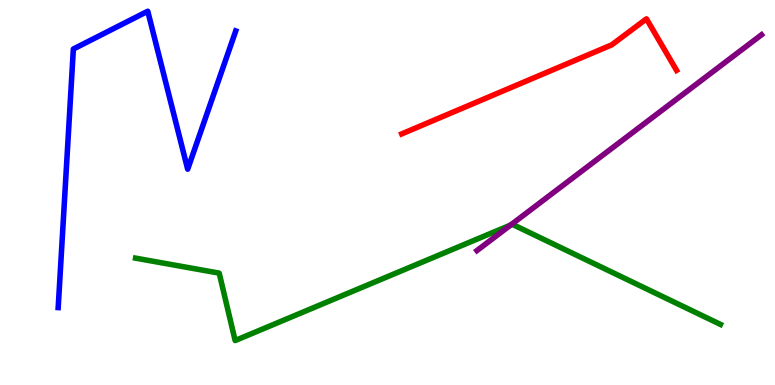[{'lines': ['blue', 'red'], 'intersections': []}, {'lines': ['green', 'red'], 'intersections': []}, {'lines': ['purple', 'red'], 'intersections': []}, {'lines': ['blue', 'green'], 'intersections': []}, {'lines': ['blue', 'purple'], 'intersections': []}, {'lines': ['green', 'purple'], 'intersections': [{'x': 6.59, 'y': 4.15}]}]